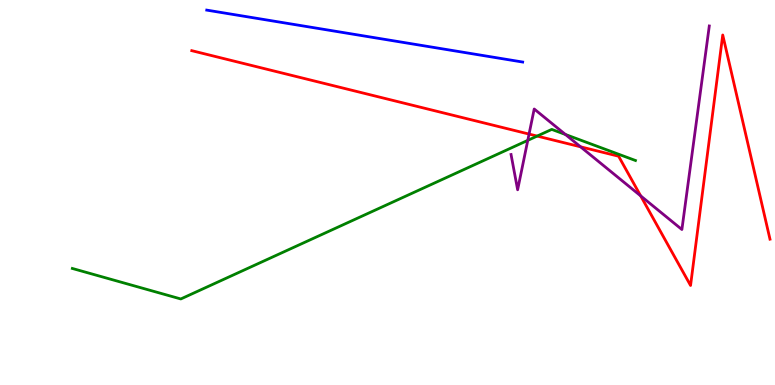[{'lines': ['blue', 'red'], 'intersections': []}, {'lines': ['green', 'red'], 'intersections': [{'x': 6.93, 'y': 6.47}]}, {'lines': ['purple', 'red'], 'intersections': [{'x': 6.83, 'y': 6.52}, {'x': 7.49, 'y': 6.19}, {'x': 8.27, 'y': 4.91}]}, {'lines': ['blue', 'green'], 'intersections': []}, {'lines': ['blue', 'purple'], 'intersections': []}, {'lines': ['green', 'purple'], 'intersections': [{'x': 6.81, 'y': 6.35}, {'x': 7.3, 'y': 6.51}]}]